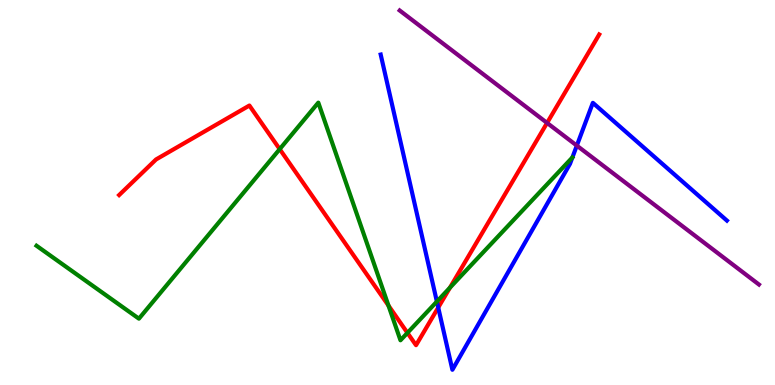[{'lines': ['blue', 'red'], 'intersections': [{'x': 5.65, 'y': 2.01}]}, {'lines': ['green', 'red'], 'intersections': [{'x': 3.61, 'y': 6.13}, {'x': 5.01, 'y': 2.06}, {'x': 5.26, 'y': 1.35}, {'x': 5.81, 'y': 2.53}]}, {'lines': ['purple', 'red'], 'intersections': [{'x': 7.06, 'y': 6.81}]}, {'lines': ['blue', 'green'], 'intersections': [{'x': 5.64, 'y': 2.17}]}, {'lines': ['blue', 'purple'], 'intersections': [{'x': 7.44, 'y': 6.22}]}, {'lines': ['green', 'purple'], 'intersections': []}]